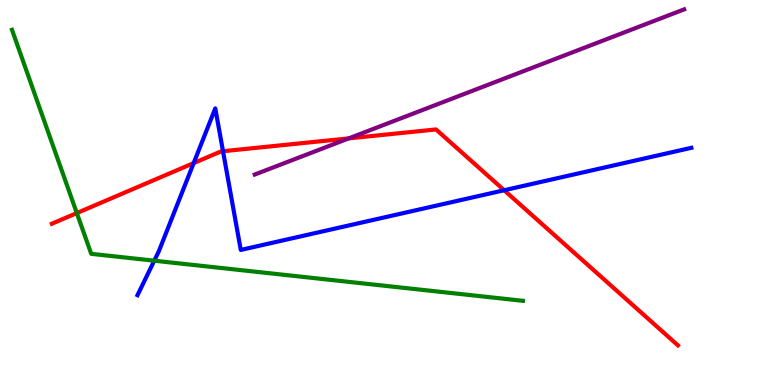[{'lines': ['blue', 'red'], 'intersections': [{'x': 2.5, 'y': 5.76}, {'x': 2.88, 'y': 6.07}, {'x': 6.51, 'y': 5.06}]}, {'lines': ['green', 'red'], 'intersections': [{'x': 0.991, 'y': 4.47}]}, {'lines': ['purple', 'red'], 'intersections': [{'x': 4.5, 'y': 6.41}]}, {'lines': ['blue', 'green'], 'intersections': [{'x': 1.99, 'y': 3.23}]}, {'lines': ['blue', 'purple'], 'intersections': []}, {'lines': ['green', 'purple'], 'intersections': []}]